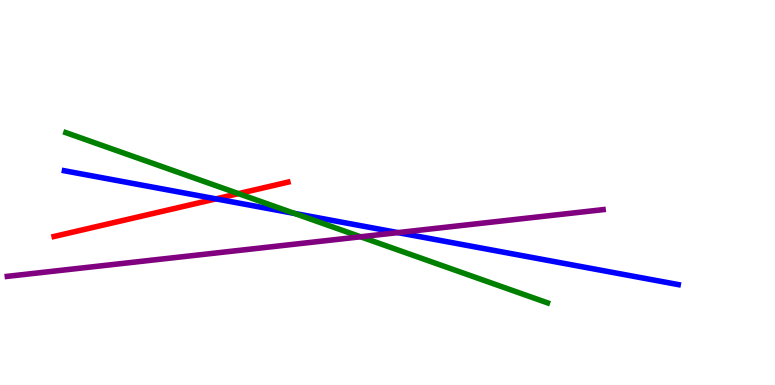[{'lines': ['blue', 'red'], 'intersections': [{'x': 2.79, 'y': 4.83}]}, {'lines': ['green', 'red'], 'intersections': [{'x': 3.08, 'y': 4.97}]}, {'lines': ['purple', 'red'], 'intersections': []}, {'lines': ['blue', 'green'], 'intersections': [{'x': 3.8, 'y': 4.46}]}, {'lines': ['blue', 'purple'], 'intersections': [{'x': 5.13, 'y': 3.96}]}, {'lines': ['green', 'purple'], 'intersections': [{'x': 4.65, 'y': 3.85}]}]